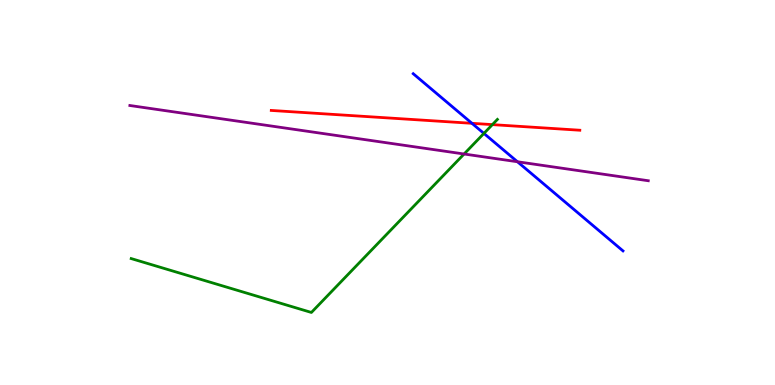[{'lines': ['blue', 'red'], 'intersections': [{'x': 6.09, 'y': 6.8}]}, {'lines': ['green', 'red'], 'intersections': [{'x': 6.35, 'y': 6.76}]}, {'lines': ['purple', 'red'], 'intersections': []}, {'lines': ['blue', 'green'], 'intersections': [{'x': 6.24, 'y': 6.53}]}, {'lines': ['blue', 'purple'], 'intersections': [{'x': 6.68, 'y': 5.8}]}, {'lines': ['green', 'purple'], 'intersections': [{'x': 5.99, 'y': 6.0}]}]